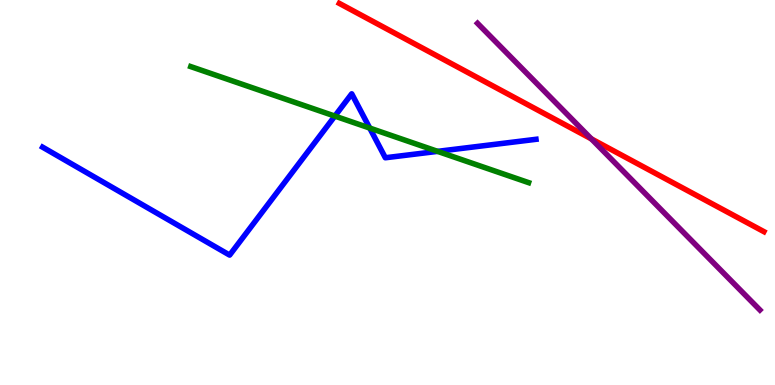[{'lines': ['blue', 'red'], 'intersections': []}, {'lines': ['green', 'red'], 'intersections': []}, {'lines': ['purple', 'red'], 'intersections': [{'x': 7.63, 'y': 6.39}]}, {'lines': ['blue', 'green'], 'intersections': [{'x': 4.32, 'y': 6.98}, {'x': 4.77, 'y': 6.67}, {'x': 5.65, 'y': 6.07}]}, {'lines': ['blue', 'purple'], 'intersections': []}, {'lines': ['green', 'purple'], 'intersections': []}]